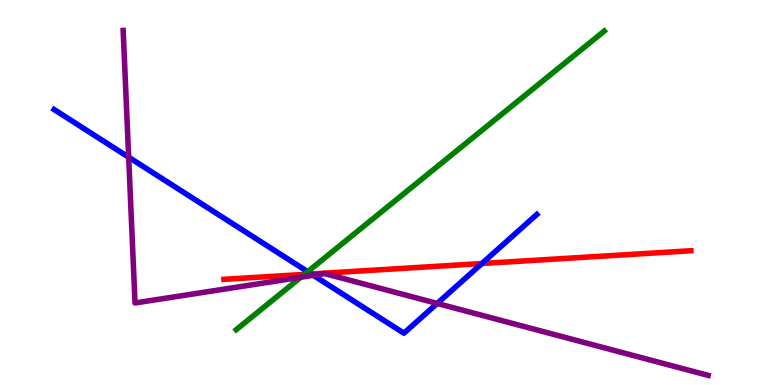[{'lines': ['blue', 'red'], 'intersections': [{'x': 4.02, 'y': 2.88}, {'x': 6.22, 'y': 3.15}]}, {'lines': ['green', 'red'], 'intersections': [{'x': 3.93, 'y': 2.87}]}, {'lines': ['purple', 'red'], 'intersections': []}, {'lines': ['blue', 'green'], 'intersections': [{'x': 3.97, 'y': 2.94}]}, {'lines': ['blue', 'purple'], 'intersections': [{'x': 1.66, 'y': 5.92}, {'x': 4.04, 'y': 2.85}, {'x': 5.64, 'y': 2.12}]}, {'lines': ['green', 'purple'], 'intersections': [{'x': 3.88, 'y': 2.8}]}]